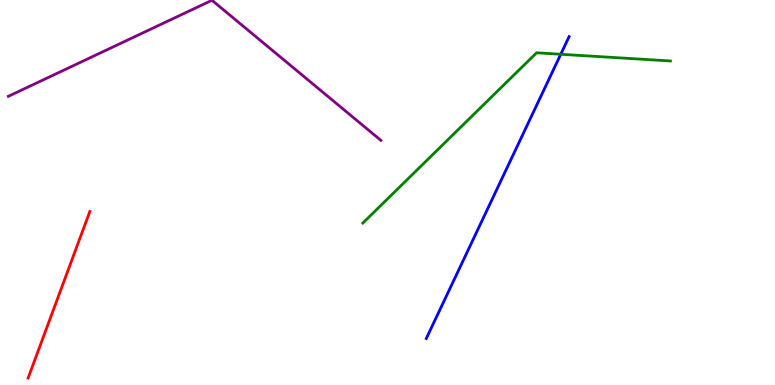[{'lines': ['blue', 'red'], 'intersections': []}, {'lines': ['green', 'red'], 'intersections': []}, {'lines': ['purple', 'red'], 'intersections': []}, {'lines': ['blue', 'green'], 'intersections': [{'x': 7.24, 'y': 8.59}]}, {'lines': ['blue', 'purple'], 'intersections': []}, {'lines': ['green', 'purple'], 'intersections': []}]